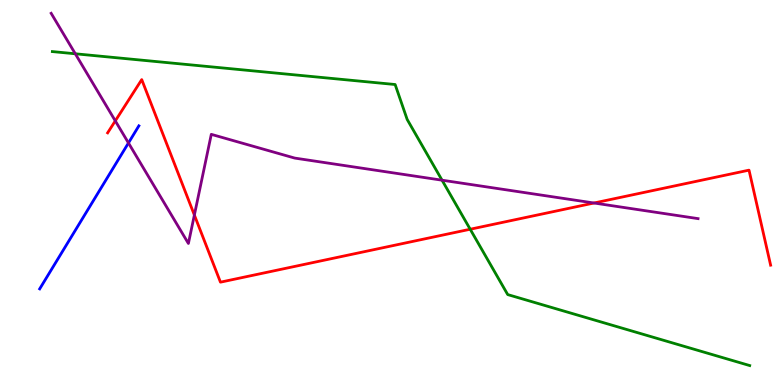[{'lines': ['blue', 'red'], 'intersections': []}, {'lines': ['green', 'red'], 'intersections': [{'x': 6.07, 'y': 4.05}]}, {'lines': ['purple', 'red'], 'intersections': [{'x': 1.49, 'y': 6.86}, {'x': 2.51, 'y': 4.41}, {'x': 7.66, 'y': 4.73}]}, {'lines': ['blue', 'green'], 'intersections': []}, {'lines': ['blue', 'purple'], 'intersections': [{'x': 1.66, 'y': 6.29}]}, {'lines': ['green', 'purple'], 'intersections': [{'x': 0.972, 'y': 8.6}, {'x': 5.7, 'y': 5.32}]}]